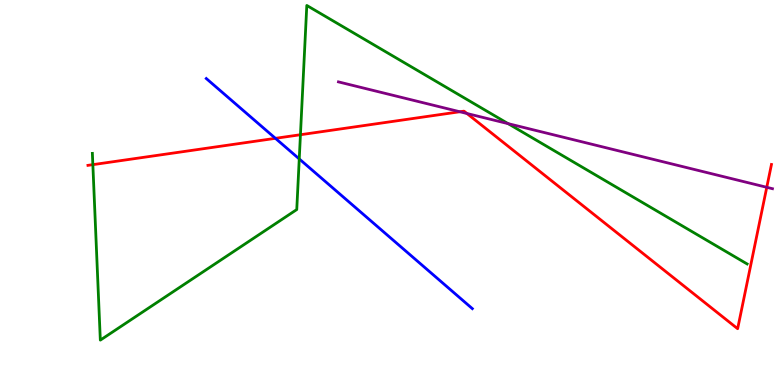[{'lines': ['blue', 'red'], 'intersections': [{'x': 3.55, 'y': 6.41}]}, {'lines': ['green', 'red'], 'intersections': [{'x': 1.2, 'y': 5.72}, {'x': 3.88, 'y': 6.5}]}, {'lines': ['purple', 'red'], 'intersections': [{'x': 5.93, 'y': 7.1}, {'x': 6.03, 'y': 7.05}, {'x': 9.89, 'y': 5.14}]}, {'lines': ['blue', 'green'], 'intersections': [{'x': 3.86, 'y': 5.87}]}, {'lines': ['blue', 'purple'], 'intersections': []}, {'lines': ['green', 'purple'], 'intersections': [{'x': 6.56, 'y': 6.79}]}]